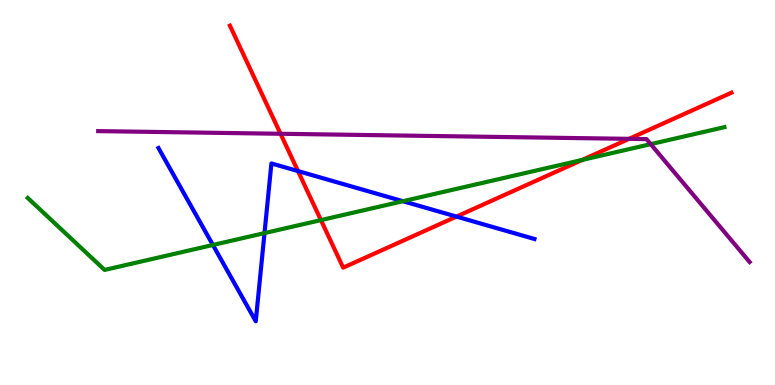[{'lines': ['blue', 'red'], 'intersections': [{'x': 3.85, 'y': 5.56}, {'x': 5.89, 'y': 4.37}]}, {'lines': ['green', 'red'], 'intersections': [{'x': 4.14, 'y': 4.28}, {'x': 7.51, 'y': 5.85}]}, {'lines': ['purple', 'red'], 'intersections': [{'x': 3.62, 'y': 6.53}, {'x': 8.12, 'y': 6.39}]}, {'lines': ['blue', 'green'], 'intersections': [{'x': 2.75, 'y': 3.64}, {'x': 3.41, 'y': 3.95}, {'x': 5.2, 'y': 4.77}]}, {'lines': ['blue', 'purple'], 'intersections': []}, {'lines': ['green', 'purple'], 'intersections': [{'x': 8.4, 'y': 6.26}]}]